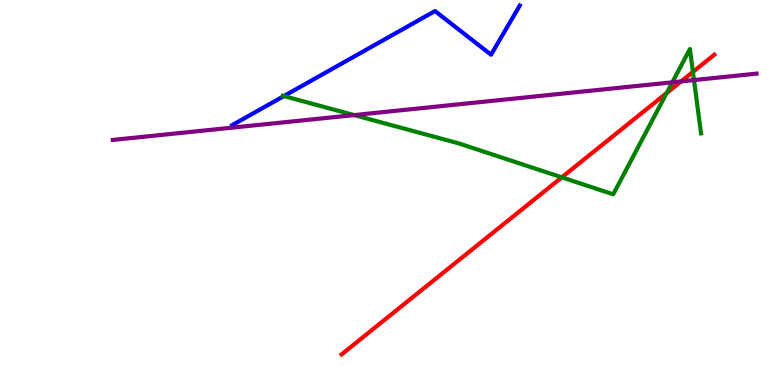[{'lines': ['blue', 'red'], 'intersections': []}, {'lines': ['green', 'red'], 'intersections': [{'x': 7.25, 'y': 5.39}, {'x': 8.6, 'y': 7.58}, {'x': 8.94, 'y': 8.13}]}, {'lines': ['purple', 'red'], 'intersections': [{'x': 8.79, 'y': 7.89}]}, {'lines': ['blue', 'green'], 'intersections': [{'x': 3.66, 'y': 7.5}]}, {'lines': ['blue', 'purple'], 'intersections': []}, {'lines': ['green', 'purple'], 'intersections': [{'x': 4.57, 'y': 7.01}, {'x': 8.68, 'y': 7.86}, {'x': 8.95, 'y': 7.92}]}]